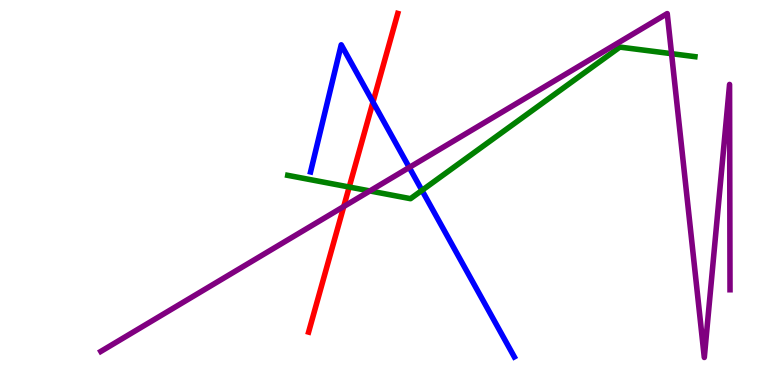[{'lines': ['blue', 'red'], 'intersections': [{'x': 4.81, 'y': 7.35}]}, {'lines': ['green', 'red'], 'intersections': [{'x': 4.51, 'y': 5.14}]}, {'lines': ['purple', 'red'], 'intersections': [{'x': 4.44, 'y': 4.64}]}, {'lines': ['blue', 'green'], 'intersections': [{'x': 5.44, 'y': 5.06}]}, {'lines': ['blue', 'purple'], 'intersections': [{'x': 5.28, 'y': 5.65}]}, {'lines': ['green', 'purple'], 'intersections': [{'x': 4.77, 'y': 5.04}, {'x': 8.67, 'y': 8.61}]}]